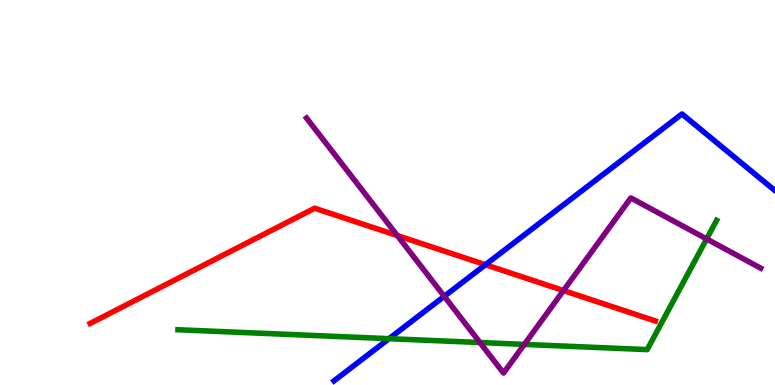[{'lines': ['blue', 'red'], 'intersections': [{'x': 6.26, 'y': 3.12}]}, {'lines': ['green', 'red'], 'intersections': []}, {'lines': ['purple', 'red'], 'intersections': [{'x': 5.13, 'y': 3.88}, {'x': 7.27, 'y': 2.45}]}, {'lines': ['blue', 'green'], 'intersections': [{'x': 5.02, 'y': 1.2}]}, {'lines': ['blue', 'purple'], 'intersections': [{'x': 5.73, 'y': 2.3}]}, {'lines': ['green', 'purple'], 'intersections': [{'x': 6.19, 'y': 1.1}, {'x': 6.77, 'y': 1.05}, {'x': 9.12, 'y': 3.79}]}]